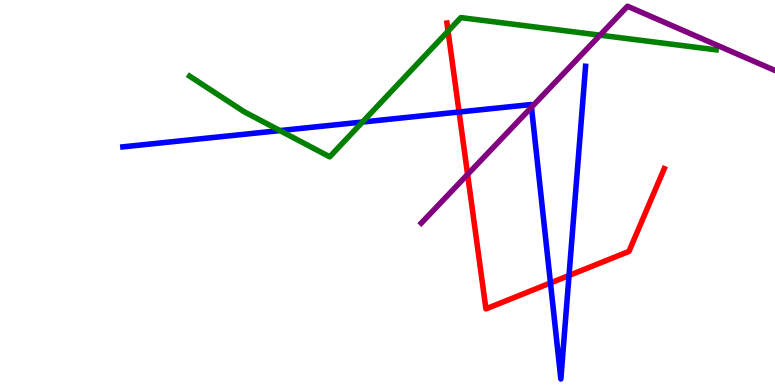[{'lines': ['blue', 'red'], 'intersections': [{'x': 5.92, 'y': 7.09}, {'x': 7.1, 'y': 2.65}, {'x': 7.34, 'y': 2.84}]}, {'lines': ['green', 'red'], 'intersections': [{'x': 5.78, 'y': 9.19}]}, {'lines': ['purple', 'red'], 'intersections': [{'x': 6.03, 'y': 5.47}]}, {'lines': ['blue', 'green'], 'intersections': [{'x': 3.61, 'y': 6.61}, {'x': 4.68, 'y': 6.83}]}, {'lines': ['blue', 'purple'], 'intersections': [{'x': 6.86, 'y': 7.21}]}, {'lines': ['green', 'purple'], 'intersections': [{'x': 7.74, 'y': 9.09}]}]